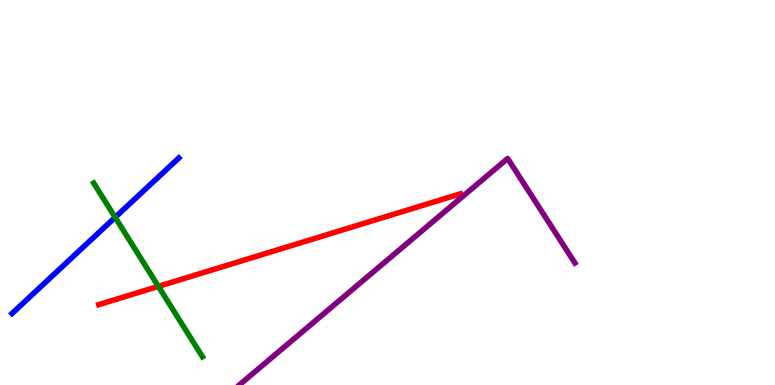[{'lines': ['blue', 'red'], 'intersections': []}, {'lines': ['green', 'red'], 'intersections': [{'x': 2.04, 'y': 2.56}]}, {'lines': ['purple', 'red'], 'intersections': []}, {'lines': ['blue', 'green'], 'intersections': [{'x': 1.49, 'y': 4.35}]}, {'lines': ['blue', 'purple'], 'intersections': []}, {'lines': ['green', 'purple'], 'intersections': []}]